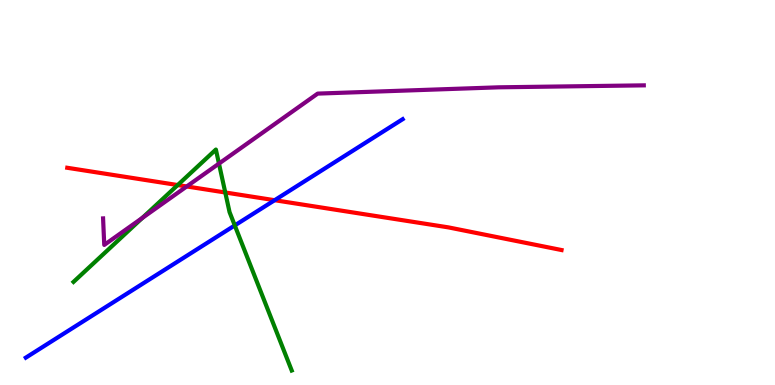[{'lines': ['blue', 'red'], 'intersections': [{'x': 3.54, 'y': 4.8}]}, {'lines': ['green', 'red'], 'intersections': [{'x': 2.29, 'y': 5.19}, {'x': 2.91, 'y': 5.0}]}, {'lines': ['purple', 'red'], 'intersections': [{'x': 2.41, 'y': 5.16}]}, {'lines': ['blue', 'green'], 'intersections': [{'x': 3.03, 'y': 4.14}]}, {'lines': ['blue', 'purple'], 'intersections': []}, {'lines': ['green', 'purple'], 'intersections': [{'x': 1.84, 'y': 4.34}, {'x': 2.83, 'y': 5.75}]}]